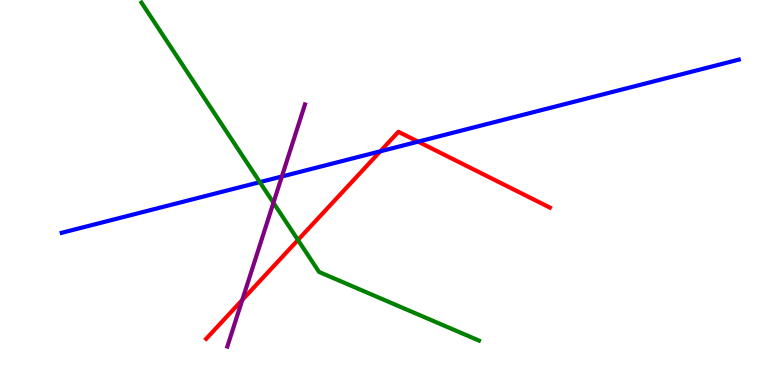[{'lines': ['blue', 'red'], 'intersections': [{'x': 4.91, 'y': 6.07}, {'x': 5.39, 'y': 6.32}]}, {'lines': ['green', 'red'], 'intersections': [{'x': 3.84, 'y': 3.77}]}, {'lines': ['purple', 'red'], 'intersections': [{'x': 3.13, 'y': 2.21}]}, {'lines': ['blue', 'green'], 'intersections': [{'x': 3.35, 'y': 5.27}]}, {'lines': ['blue', 'purple'], 'intersections': [{'x': 3.64, 'y': 5.42}]}, {'lines': ['green', 'purple'], 'intersections': [{'x': 3.53, 'y': 4.73}]}]